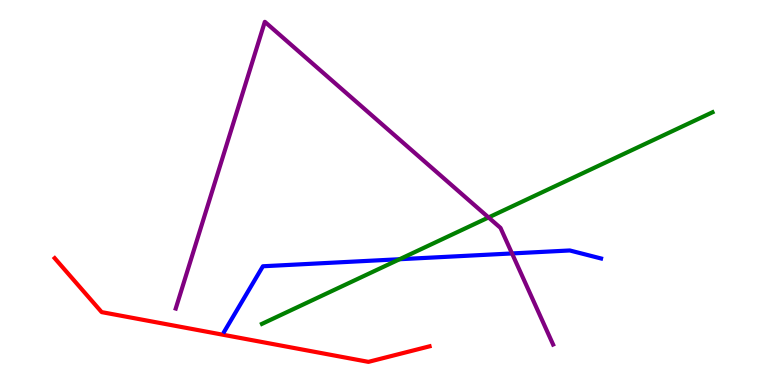[{'lines': ['blue', 'red'], 'intersections': []}, {'lines': ['green', 'red'], 'intersections': []}, {'lines': ['purple', 'red'], 'intersections': []}, {'lines': ['blue', 'green'], 'intersections': [{'x': 5.16, 'y': 3.27}]}, {'lines': ['blue', 'purple'], 'intersections': [{'x': 6.61, 'y': 3.42}]}, {'lines': ['green', 'purple'], 'intersections': [{'x': 6.3, 'y': 4.35}]}]